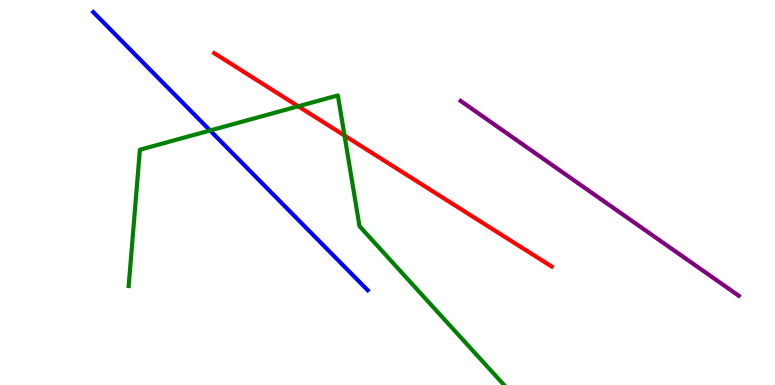[{'lines': ['blue', 'red'], 'intersections': []}, {'lines': ['green', 'red'], 'intersections': [{'x': 3.85, 'y': 7.24}, {'x': 4.45, 'y': 6.48}]}, {'lines': ['purple', 'red'], 'intersections': []}, {'lines': ['blue', 'green'], 'intersections': [{'x': 2.71, 'y': 6.61}]}, {'lines': ['blue', 'purple'], 'intersections': []}, {'lines': ['green', 'purple'], 'intersections': []}]